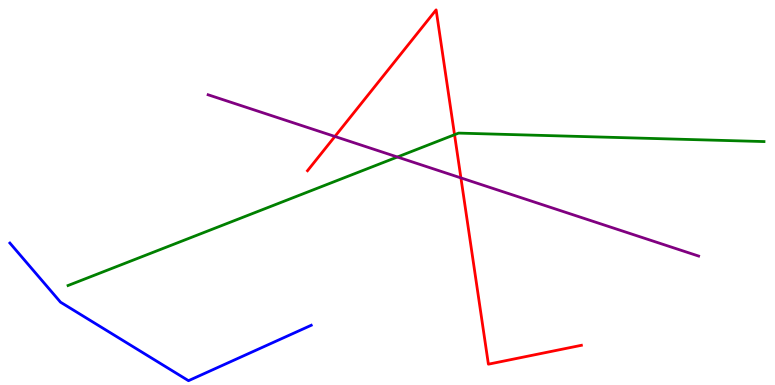[{'lines': ['blue', 'red'], 'intersections': []}, {'lines': ['green', 'red'], 'intersections': [{'x': 5.87, 'y': 6.5}]}, {'lines': ['purple', 'red'], 'intersections': [{'x': 4.32, 'y': 6.46}, {'x': 5.95, 'y': 5.38}]}, {'lines': ['blue', 'green'], 'intersections': []}, {'lines': ['blue', 'purple'], 'intersections': []}, {'lines': ['green', 'purple'], 'intersections': [{'x': 5.13, 'y': 5.92}]}]